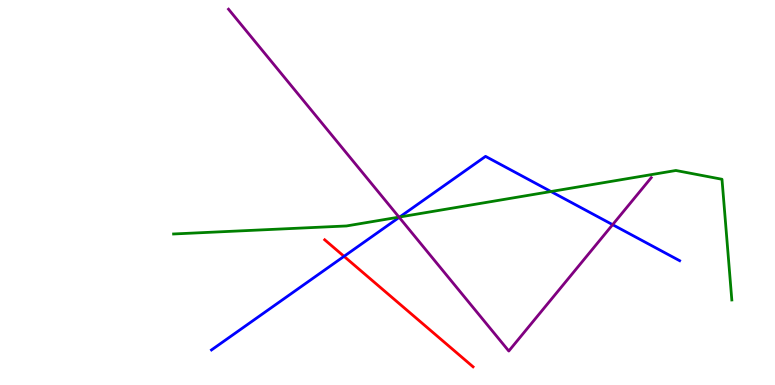[{'lines': ['blue', 'red'], 'intersections': [{'x': 4.44, 'y': 3.34}]}, {'lines': ['green', 'red'], 'intersections': []}, {'lines': ['purple', 'red'], 'intersections': []}, {'lines': ['blue', 'green'], 'intersections': [{'x': 5.16, 'y': 4.36}, {'x': 7.11, 'y': 5.03}]}, {'lines': ['blue', 'purple'], 'intersections': [{'x': 5.15, 'y': 4.35}, {'x': 7.9, 'y': 4.16}]}, {'lines': ['green', 'purple'], 'intersections': [{'x': 5.15, 'y': 4.36}]}]